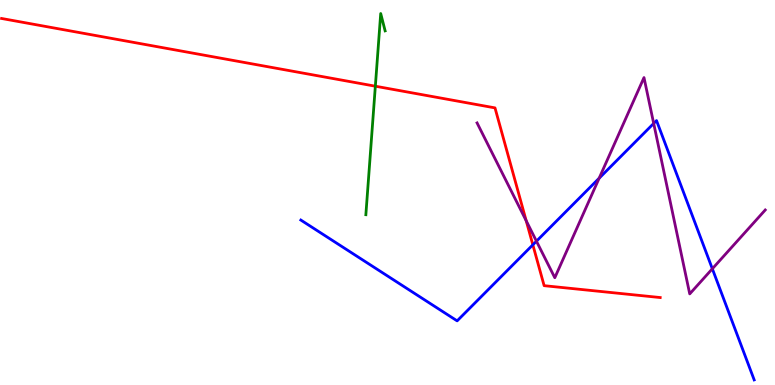[{'lines': ['blue', 'red'], 'intersections': [{'x': 6.88, 'y': 3.64}]}, {'lines': ['green', 'red'], 'intersections': [{'x': 4.84, 'y': 7.76}]}, {'lines': ['purple', 'red'], 'intersections': [{'x': 6.79, 'y': 4.27}]}, {'lines': ['blue', 'green'], 'intersections': []}, {'lines': ['blue', 'purple'], 'intersections': [{'x': 6.92, 'y': 3.74}, {'x': 7.73, 'y': 5.37}, {'x': 8.43, 'y': 6.79}, {'x': 9.19, 'y': 3.02}]}, {'lines': ['green', 'purple'], 'intersections': []}]